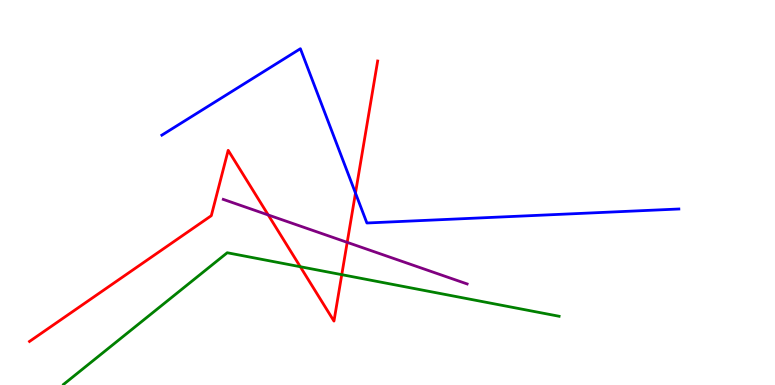[{'lines': ['blue', 'red'], 'intersections': [{'x': 4.59, 'y': 4.99}]}, {'lines': ['green', 'red'], 'intersections': [{'x': 3.87, 'y': 3.07}, {'x': 4.41, 'y': 2.87}]}, {'lines': ['purple', 'red'], 'intersections': [{'x': 3.46, 'y': 4.42}, {'x': 4.48, 'y': 3.71}]}, {'lines': ['blue', 'green'], 'intersections': []}, {'lines': ['blue', 'purple'], 'intersections': []}, {'lines': ['green', 'purple'], 'intersections': []}]